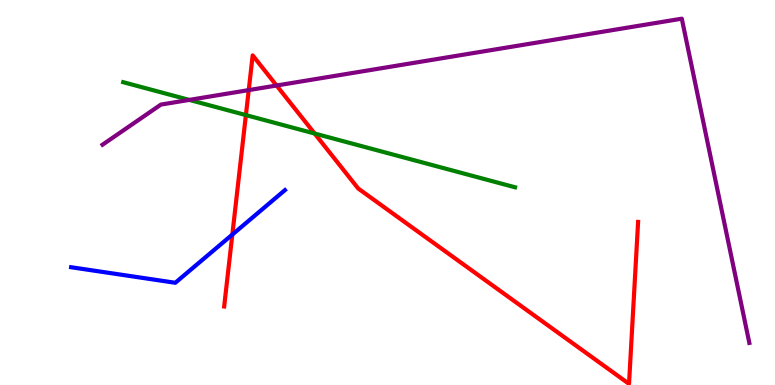[{'lines': ['blue', 'red'], 'intersections': [{'x': 3.0, 'y': 3.91}]}, {'lines': ['green', 'red'], 'intersections': [{'x': 3.17, 'y': 7.01}, {'x': 4.06, 'y': 6.53}]}, {'lines': ['purple', 'red'], 'intersections': [{'x': 3.21, 'y': 7.66}, {'x': 3.57, 'y': 7.78}]}, {'lines': ['blue', 'green'], 'intersections': []}, {'lines': ['blue', 'purple'], 'intersections': []}, {'lines': ['green', 'purple'], 'intersections': [{'x': 2.44, 'y': 7.41}]}]